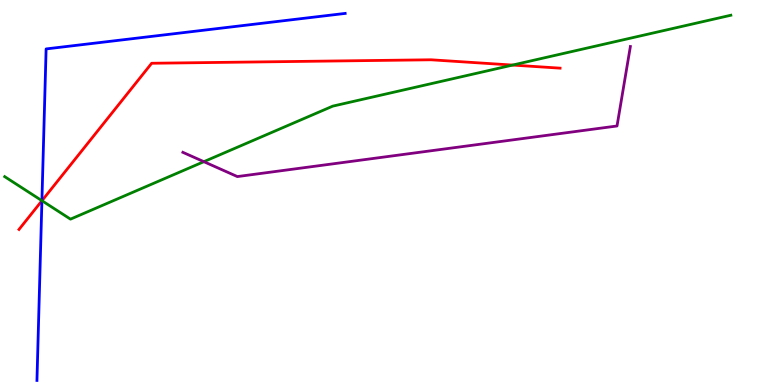[{'lines': ['blue', 'red'], 'intersections': [{'x': 0.541, 'y': 4.79}]}, {'lines': ['green', 'red'], 'intersections': [{'x': 0.541, 'y': 4.79}, {'x': 6.61, 'y': 8.31}]}, {'lines': ['purple', 'red'], 'intersections': []}, {'lines': ['blue', 'green'], 'intersections': [{'x': 0.541, 'y': 4.79}]}, {'lines': ['blue', 'purple'], 'intersections': []}, {'lines': ['green', 'purple'], 'intersections': [{'x': 2.63, 'y': 5.8}]}]